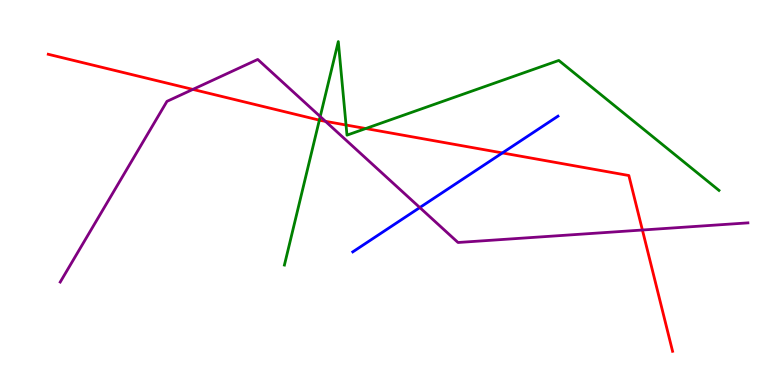[{'lines': ['blue', 'red'], 'intersections': [{'x': 6.48, 'y': 6.03}]}, {'lines': ['green', 'red'], 'intersections': [{'x': 4.12, 'y': 6.88}, {'x': 4.47, 'y': 6.75}, {'x': 4.72, 'y': 6.66}]}, {'lines': ['purple', 'red'], 'intersections': [{'x': 2.49, 'y': 7.68}, {'x': 4.2, 'y': 6.85}, {'x': 8.29, 'y': 4.03}]}, {'lines': ['blue', 'green'], 'intersections': []}, {'lines': ['blue', 'purple'], 'intersections': [{'x': 5.42, 'y': 4.61}]}, {'lines': ['green', 'purple'], 'intersections': [{'x': 4.13, 'y': 6.97}]}]